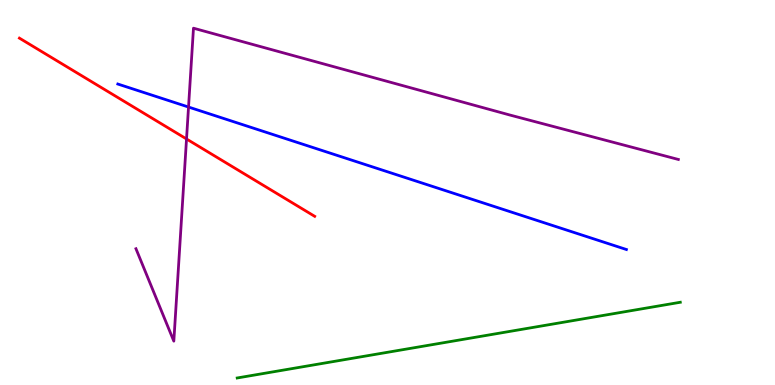[{'lines': ['blue', 'red'], 'intersections': []}, {'lines': ['green', 'red'], 'intersections': []}, {'lines': ['purple', 'red'], 'intersections': [{'x': 2.41, 'y': 6.39}]}, {'lines': ['blue', 'green'], 'intersections': []}, {'lines': ['blue', 'purple'], 'intersections': [{'x': 2.43, 'y': 7.22}]}, {'lines': ['green', 'purple'], 'intersections': []}]